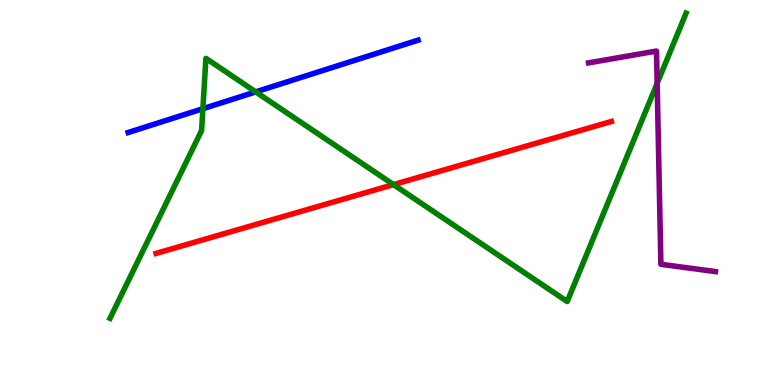[{'lines': ['blue', 'red'], 'intersections': []}, {'lines': ['green', 'red'], 'intersections': [{'x': 5.08, 'y': 5.2}]}, {'lines': ['purple', 'red'], 'intersections': []}, {'lines': ['blue', 'green'], 'intersections': [{'x': 2.62, 'y': 7.18}, {'x': 3.3, 'y': 7.61}]}, {'lines': ['blue', 'purple'], 'intersections': []}, {'lines': ['green', 'purple'], 'intersections': [{'x': 8.48, 'y': 7.84}]}]